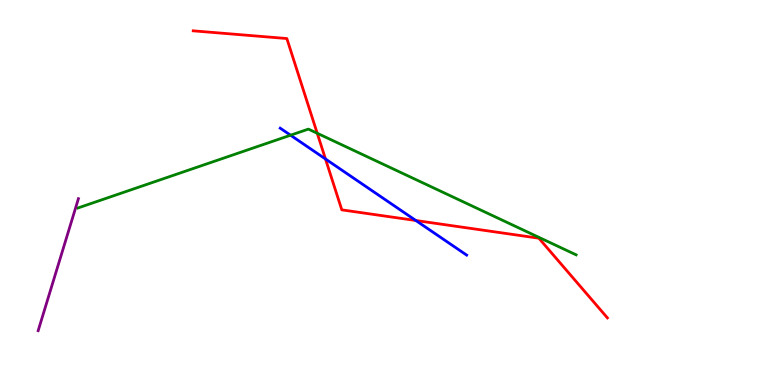[{'lines': ['blue', 'red'], 'intersections': [{'x': 4.2, 'y': 5.87}, {'x': 5.37, 'y': 4.27}]}, {'lines': ['green', 'red'], 'intersections': [{'x': 4.09, 'y': 6.54}]}, {'lines': ['purple', 'red'], 'intersections': []}, {'lines': ['blue', 'green'], 'intersections': [{'x': 3.75, 'y': 6.49}]}, {'lines': ['blue', 'purple'], 'intersections': []}, {'lines': ['green', 'purple'], 'intersections': []}]